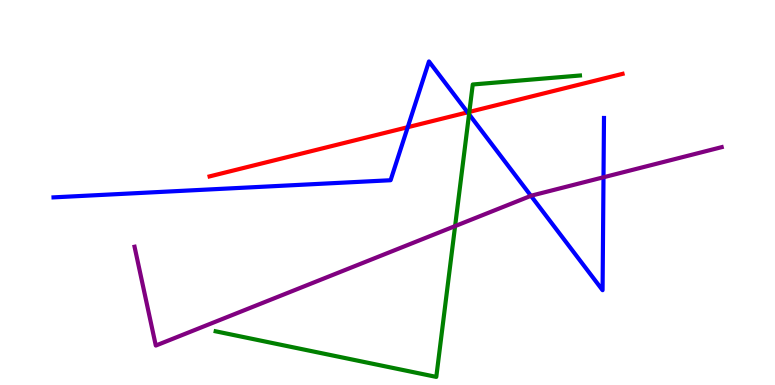[{'lines': ['blue', 'red'], 'intersections': [{'x': 5.26, 'y': 6.7}, {'x': 6.03, 'y': 7.08}]}, {'lines': ['green', 'red'], 'intersections': [{'x': 6.06, 'y': 7.09}]}, {'lines': ['purple', 'red'], 'intersections': []}, {'lines': ['blue', 'green'], 'intersections': [{'x': 6.05, 'y': 7.03}]}, {'lines': ['blue', 'purple'], 'intersections': [{'x': 6.85, 'y': 4.91}, {'x': 7.79, 'y': 5.4}]}, {'lines': ['green', 'purple'], 'intersections': [{'x': 5.87, 'y': 4.13}]}]